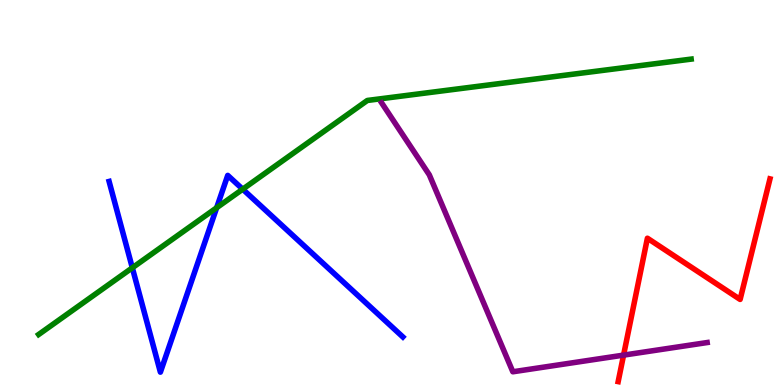[{'lines': ['blue', 'red'], 'intersections': []}, {'lines': ['green', 'red'], 'intersections': []}, {'lines': ['purple', 'red'], 'intersections': [{'x': 8.05, 'y': 0.776}]}, {'lines': ['blue', 'green'], 'intersections': [{'x': 1.71, 'y': 3.04}, {'x': 2.8, 'y': 4.6}, {'x': 3.13, 'y': 5.09}]}, {'lines': ['blue', 'purple'], 'intersections': []}, {'lines': ['green', 'purple'], 'intersections': []}]